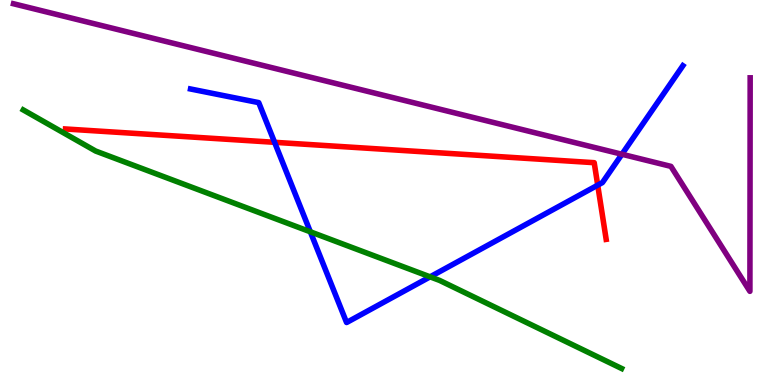[{'lines': ['blue', 'red'], 'intersections': [{'x': 3.54, 'y': 6.3}, {'x': 7.71, 'y': 5.19}]}, {'lines': ['green', 'red'], 'intersections': []}, {'lines': ['purple', 'red'], 'intersections': []}, {'lines': ['blue', 'green'], 'intersections': [{'x': 4.0, 'y': 3.98}, {'x': 5.55, 'y': 2.81}]}, {'lines': ['blue', 'purple'], 'intersections': [{'x': 8.02, 'y': 5.99}]}, {'lines': ['green', 'purple'], 'intersections': []}]